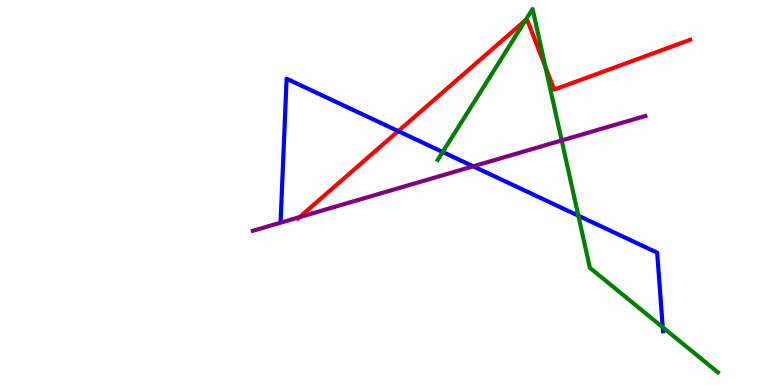[{'lines': ['blue', 'red'], 'intersections': [{'x': 5.14, 'y': 6.59}]}, {'lines': ['green', 'red'], 'intersections': [{'x': 6.78, 'y': 9.48}, {'x': 7.04, 'y': 8.26}]}, {'lines': ['purple', 'red'], 'intersections': [{'x': 3.86, 'y': 4.36}]}, {'lines': ['blue', 'green'], 'intersections': [{'x': 5.71, 'y': 6.05}, {'x': 7.46, 'y': 4.4}, {'x': 8.55, 'y': 1.5}]}, {'lines': ['blue', 'purple'], 'intersections': [{'x': 6.11, 'y': 5.68}]}, {'lines': ['green', 'purple'], 'intersections': [{'x': 7.25, 'y': 6.35}]}]